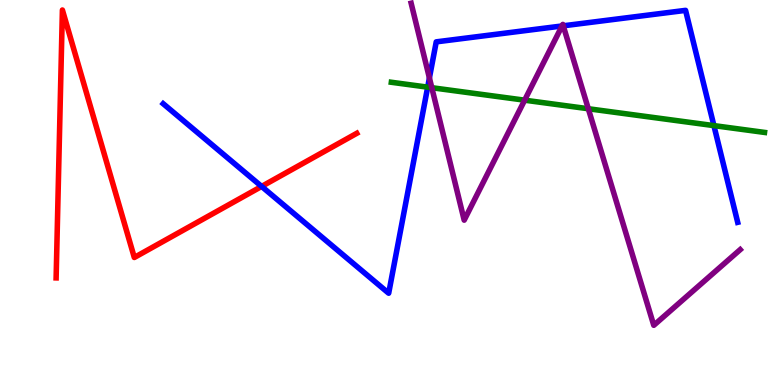[{'lines': ['blue', 'red'], 'intersections': [{'x': 3.38, 'y': 5.16}]}, {'lines': ['green', 'red'], 'intersections': []}, {'lines': ['purple', 'red'], 'intersections': []}, {'lines': ['blue', 'green'], 'intersections': [{'x': 5.52, 'y': 7.74}, {'x': 9.21, 'y': 6.74}]}, {'lines': ['blue', 'purple'], 'intersections': [{'x': 5.54, 'y': 7.98}, {'x': 7.25, 'y': 9.33}, {'x': 7.27, 'y': 9.33}]}, {'lines': ['green', 'purple'], 'intersections': [{'x': 5.57, 'y': 7.72}, {'x': 6.77, 'y': 7.4}, {'x': 7.59, 'y': 7.18}]}]